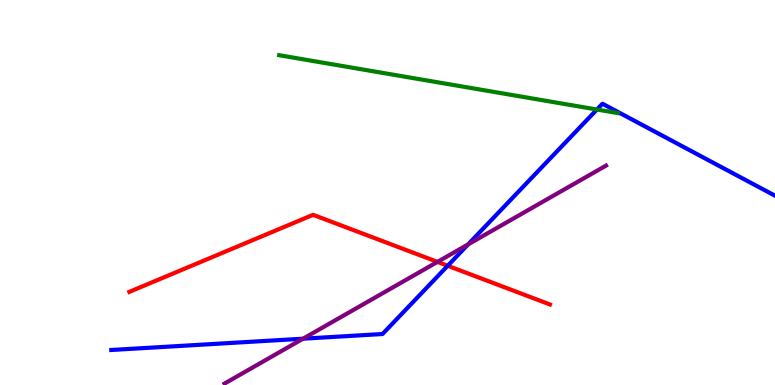[{'lines': ['blue', 'red'], 'intersections': [{'x': 5.78, 'y': 3.1}]}, {'lines': ['green', 'red'], 'intersections': []}, {'lines': ['purple', 'red'], 'intersections': [{'x': 5.64, 'y': 3.2}]}, {'lines': ['blue', 'green'], 'intersections': [{'x': 7.7, 'y': 7.16}]}, {'lines': ['blue', 'purple'], 'intersections': [{'x': 3.91, 'y': 1.2}, {'x': 6.04, 'y': 3.65}]}, {'lines': ['green', 'purple'], 'intersections': []}]